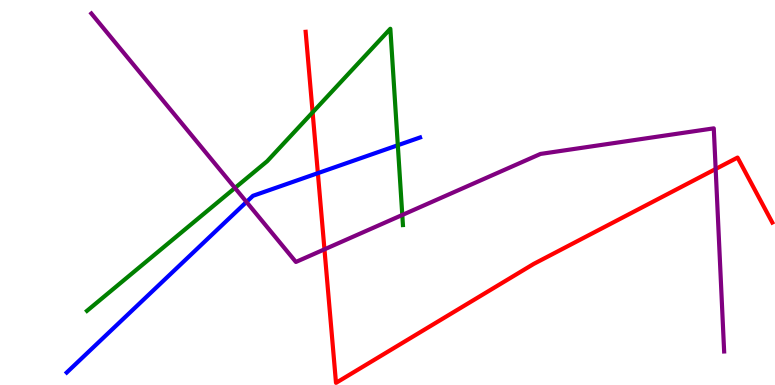[{'lines': ['blue', 'red'], 'intersections': [{'x': 4.1, 'y': 5.5}]}, {'lines': ['green', 'red'], 'intersections': [{'x': 4.03, 'y': 7.08}]}, {'lines': ['purple', 'red'], 'intersections': [{'x': 4.19, 'y': 3.52}, {'x': 9.23, 'y': 5.61}]}, {'lines': ['blue', 'green'], 'intersections': [{'x': 5.13, 'y': 6.23}]}, {'lines': ['blue', 'purple'], 'intersections': [{'x': 3.18, 'y': 4.75}]}, {'lines': ['green', 'purple'], 'intersections': [{'x': 3.03, 'y': 5.12}, {'x': 5.19, 'y': 4.42}]}]